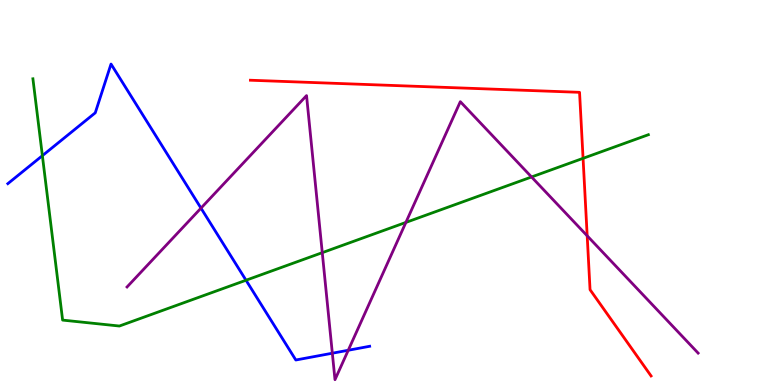[{'lines': ['blue', 'red'], 'intersections': []}, {'lines': ['green', 'red'], 'intersections': [{'x': 7.52, 'y': 5.89}]}, {'lines': ['purple', 'red'], 'intersections': [{'x': 7.58, 'y': 3.88}]}, {'lines': ['blue', 'green'], 'intersections': [{'x': 0.547, 'y': 5.96}, {'x': 3.17, 'y': 2.72}]}, {'lines': ['blue', 'purple'], 'intersections': [{'x': 2.59, 'y': 4.59}, {'x': 4.29, 'y': 0.826}, {'x': 4.49, 'y': 0.902}]}, {'lines': ['green', 'purple'], 'intersections': [{'x': 4.16, 'y': 3.44}, {'x': 5.24, 'y': 4.22}, {'x': 6.86, 'y': 5.4}]}]